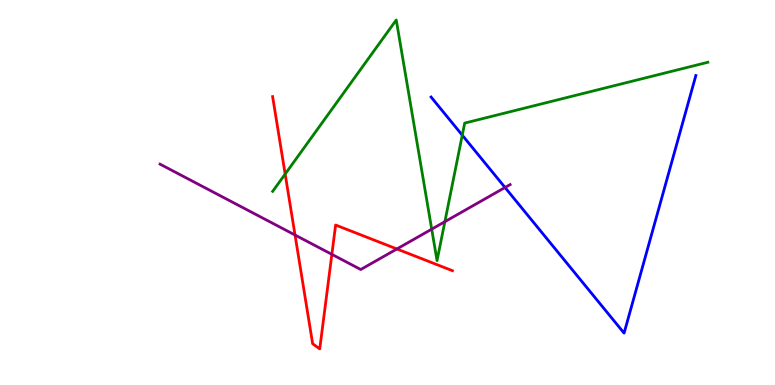[{'lines': ['blue', 'red'], 'intersections': []}, {'lines': ['green', 'red'], 'intersections': [{'x': 3.68, 'y': 5.48}]}, {'lines': ['purple', 'red'], 'intersections': [{'x': 3.81, 'y': 3.9}, {'x': 4.28, 'y': 3.39}, {'x': 5.12, 'y': 3.53}]}, {'lines': ['blue', 'green'], 'intersections': [{'x': 5.96, 'y': 6.49}]}, {'lines': ['blue', 'purple'], 'intersections': [{'x': 6.52, 'y': 5.13}]}, {'lines': ['green', 'purple'], 'intersections': [{'x': 5.57, 'y': 4.05}, {'x': 5.74, 'y': 4.24}]}]